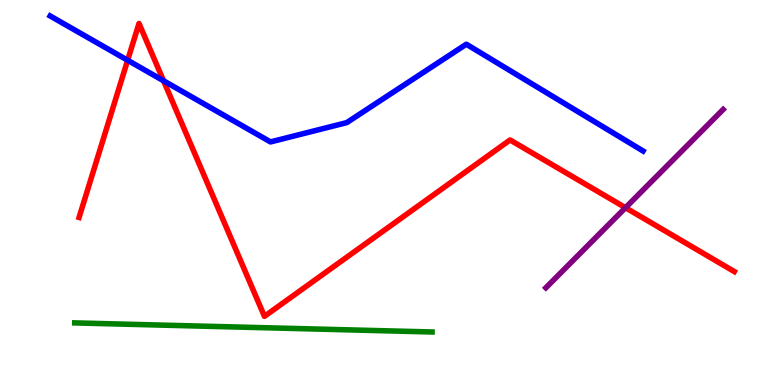[{'lines': ['blue', 'red'], 'intersections': [{'x': 1.65, 'y': 8.43}, {'x': 2.11, 'y': 7.9}]}, {'lines': ['green', 'red'], 'intersections': []}, {'lines': ['purple', 'red'], 'intersections': [{'x': 8.07, 'y': 4.61}]}, {'lines': ['blue', 'green'], 'intersections': []}, {'lines': ['blue', 'purple'], 'intersections': []}, {'lines': ['green', 'purple'], 'intersections': []}]